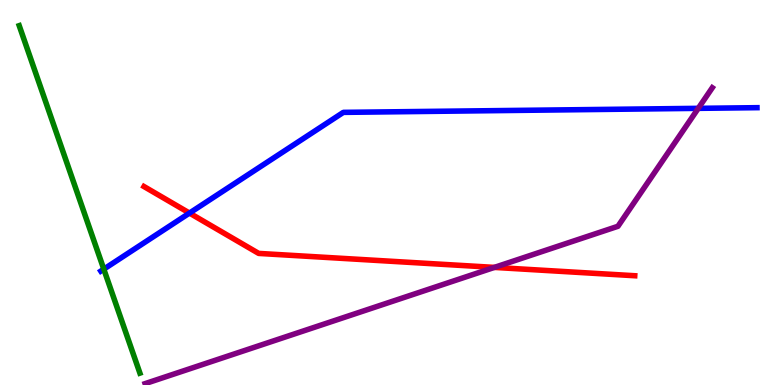[{'lines': ['blue', 'red'], 'intersections': [{'x': 2.45, 'y': 4.47}]}, {'lines': ['green', 'red'], 'intersections': []}, {'lines': ['purple', 'red'], 'intersections': [{'x': 6.38, 'y': 3.05}]}, {'lines': ['blue', 'green'], 'intersections': [{'x': 1.34, 'y': 3.01}]}, {'lines': ['blue', 'purple'], 'intersections': [{'x': 9.01, 'y': 7.19}]}, {'lines': ['green', 'purple'], 'intersections': []}]